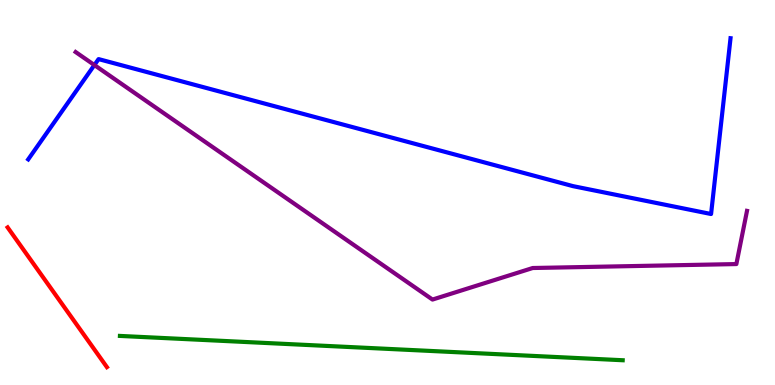[{'lines': ['blue', 'red'], 'intersections': []}, {'lines': ['green', 'red'], 'intersections': []}, {'lines': ['purple', 'red'], 'intersections': []}, {'lines': ['blue', 'green'], 'intersections': []}, {'lines': ['blue', 'purple'], 'intersections': [{'x': 1.22, 'y': 8.31}]}, {'lines': ['green', 'purple'], 'intersections': []}]